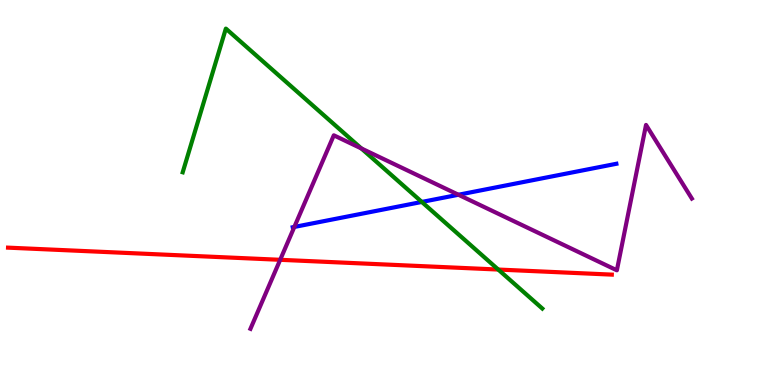[{'lines': ['blue', 'red'], 'intersections': []}, {'lines': ['green', 'red'], 'intersections': [{'x': 6.43, 'y': 3.0}]}, {'lines': ['purple', 'red'], 'intersections': [{'x': 3.62, 'y': 3.25}]}, {'lines': ['blue', 'green'], 'intersections': [{'x': 5.44, 'y': 4.75}]}, {'lines': ['blue', 'purple'], 'intersections': [{'x': 3.8, 'y': 4.11}, {'x': 5.92, 'y': 4.94}]}, {'lines': ['green', 'purple'], 'intersections': [{'x': 4.66, 'y': 6.14}]}]